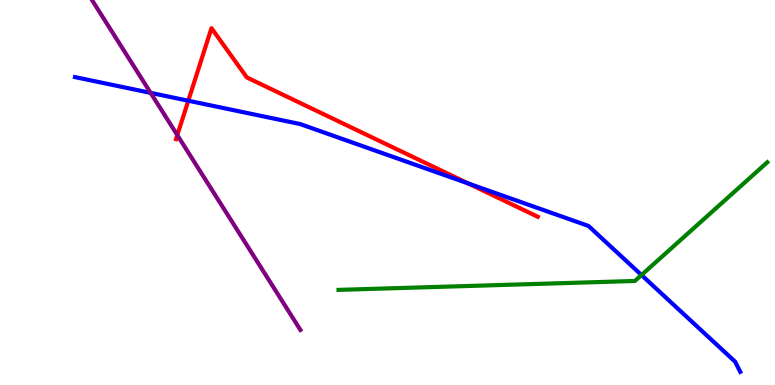[{'lines': ['blue', 'red'], 'intersections': [{'x': 2.43, 'y': 7.38}, {'x': 6.04, 'y': 5.23}]}, {'lines': ['green', 'red'], 'intersections': []}, {'lines': ['purple', 'red'], 'intersections': [{'x': 2.29, 'y': 6.49}]}, {'lines': ['blue', 'green'], 'intersections': [{'x': 8.28, 'y': 2.86}]}, {'lines': ['blue', 'purple'], 'intersections': [{'x': 1.94, 'y': 7.59}]}, {'lines': ['green', 'purple'], 'intersections': []}]